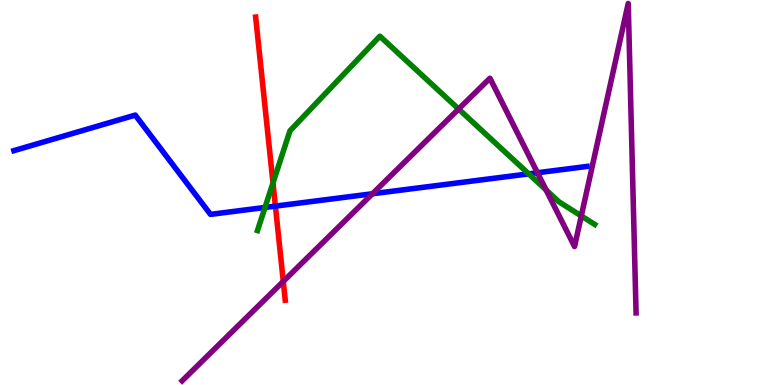[{'lines': ['blue', 'red'], 'intersections': [{'x': 3.55, 'y': 4.65}]}, {'lines': ['green', 'red'], 'intersections': [{'x': 3.52, 'y': 5.25}]}, {'lines': ['purple', 'red'], 'intersections': [{'x': 3.66, 'y': 2.69}]}, {'lines': ['blue', 'green'], 'intersections': [{'x': 3.42, 'y': 4.61}, {'x': 6.82, 'y': 5.48}]}, {'lines': ['blue', 'purple'], 'intersections': [{'x': 4.81, 'y': 4.97}, {'x': 6.93, 'y': 5.51}]}, {'lines': ['green', 'purple'], 'intersections': [{'x': 5.92, 'y': 7.17}, {'x': 7.05, 'y': 5.07}, {'x': 7.5, 'y': 4.39}]}]